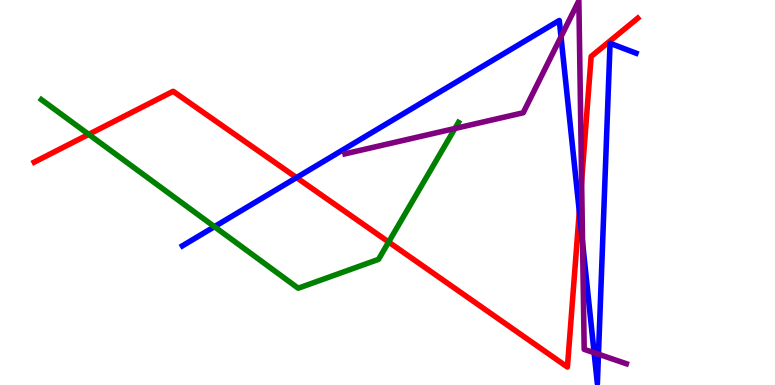[{'lines': ['blue', 'red'], 'intersections': [{'x': 3.83, 'y': 5.39}, {'x': 7.47, 'y': 4.51}]}, {'lines': ['green', 'red'], 'intersections': [{'x': 1.14, 'y': 6.51}, {'x': 5.01, 'y': 3.71}]}, {'lines': ['purple', 'red'], 'intersections': [{'x': 7.5, 'y': 5.29}]}, {'lines': ['blue', 'green'], 'intersections': [{'x': 2.77, 'y': 4.11}]}, {'lines': ['blue', 'purple'], 'intersections': [{'x': 7.24, 'y': 9.05}, {'x': 7.52, 'y': 3.7}, {'x': 7.67, 'y': 0.838}, {'x': 7.72, 'y': 0.8}]}, {'lines': ['green', 'purple'], 'intersections': [{'x': 5.87, 'y': 6.66}]}]